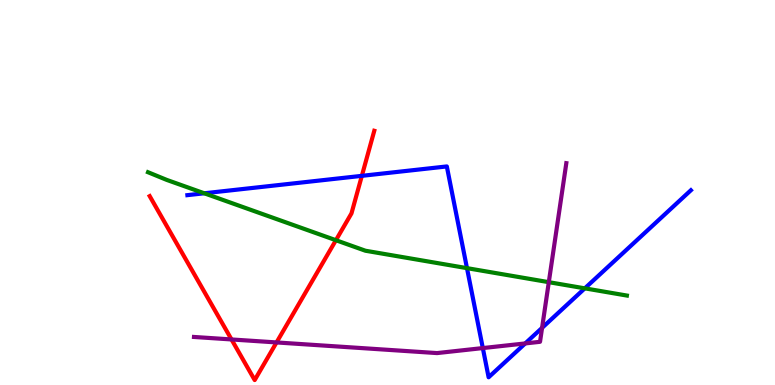[{'lines': ['blue', 'red'], 'intersections': [{'x': 4.67, 'y': 5.43}]}, {'lines': ['green', 'red'], 'intersections': [{'x': 4.33, 'y': 3.76}]}, {'lines': ['purple', 'red'], 'intersections': [{'x': 2.99, 'y': 1.18}, {'x': 3.57, 'y': 1.11}]}, {'lines': ['blue', 'green'], 'intersections': [{'x': 2.64, 'y': 4.98}, {'x': 6.03, 'y': 3.04}, {'x': 7.55, 'y': 2.51}]}, {'lines': ['blue', 'purple'], 'intersections': [{'x': 6.23, 'y': 0.959}, {'x': 6.78, 'y': 1.08}, {'x': 6.99, 'y': 1.48}]}, {'lines': ['green', 'purple'], 'intersections': [{'x': 7.08, 'y': 2.67}]}]